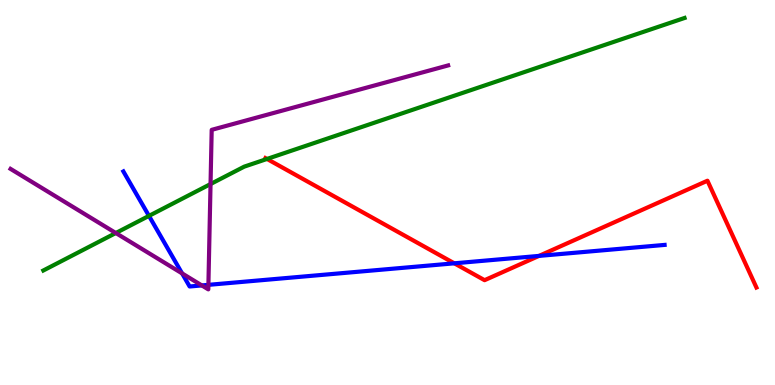[{'lines': ['blue', 'red'], 'intersections': [{'x': 5.86, 'y': 3.16}, {'x': 6.95, 'y': 3.35}]}, {'lines': ['green', 'red'], 'intersections': [{'x': 3.45, 'y': 5.87}]}, {'lines': ['purple', 'red'], 'intersections': []}, {'lines': ['blue', 'green'], 'intersections': [{'x': 1.92, 'y': 4.39}]}, {'lines': ['blue', 'purple'], 'intersections': [{'x': 2.35, 'y': 2.9}, {'x': 2.6, 'y': 2.59}, {'x': 2.69, 'y': 2.6}]}, {'lines': ['green', 'purple'], 'intersections': [{'x': 1.49, 'y': 3.95}, {'x': 2.72, 'y': 5.22}]}]